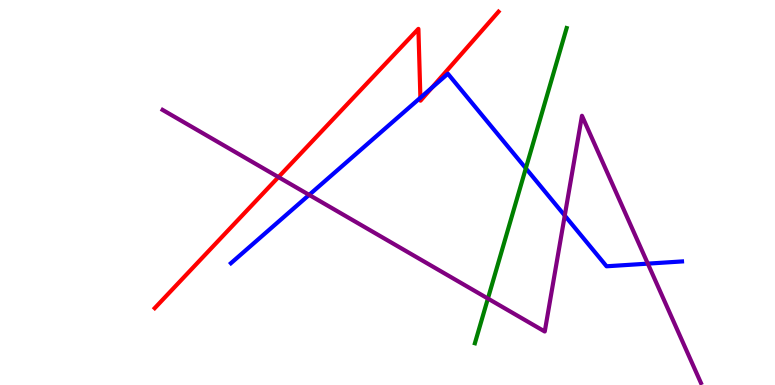[{'lines': ['blue', 'red'], 'intersections': [{'x': 5.42, 'y': 7.46}, {'x': 5.57, 'y': 7.72}]}, {'lines': ['green', 'red'], 'intersections': []}, {'lines': ['purple', 'red'], 'intersections': [{'x': 3.59, 'y': 5.4}]}, {'lines': ['blue', 'green'], 'intersections': [{'x': 6.78, 'y': 5.63}]}, {'lines': ['blue', 'purple'], 'intersections': [{'x': 3.99, 'y': 4.94}, {'x': 7.29, 'y': 4.4}, {'x': 8.36, 'y': 3.15}]}, {'lines': ['green', 'purple'], 'intersections': [{'x': 6.3, 'y': 2.25}]}]